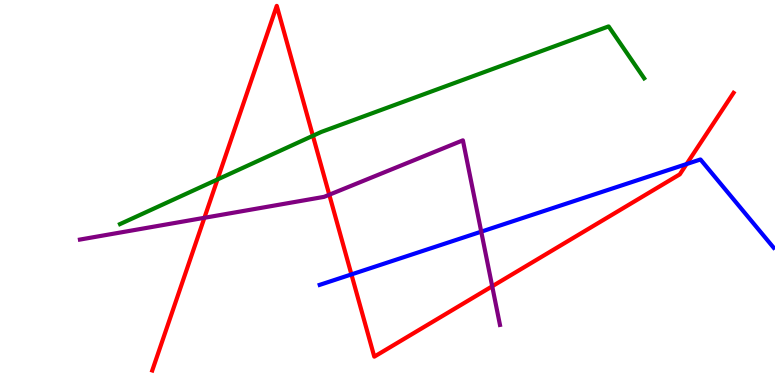[{'lines': ['blue', 'red'], 'intersections': [{'x': 4.53, 'y': 2.87}, {'x': 8.86, 'y': 5.74}]}, {'lines': ['green', 'red'], 'intersections': [{'x': 2.81, 'y': 5.34}, {'x': 4.04, 'y': 6.47}]}, {'lines': ['purple', 'red'], 'intersections': [{'x': 2.64, 'y': 4.34}, {'x': 4.25, 'y': 4.94}, {'x': 6.35, 'y': 2.56}]}, {'lines': ['blue', 'green'], 'intersections': []}, {'lines': ['blue', 'purple'], 'intersections': [{'x': 6.21, 'y': 3.98}]}, {'lines': ['green', 'purple'], 'intersections': []}]